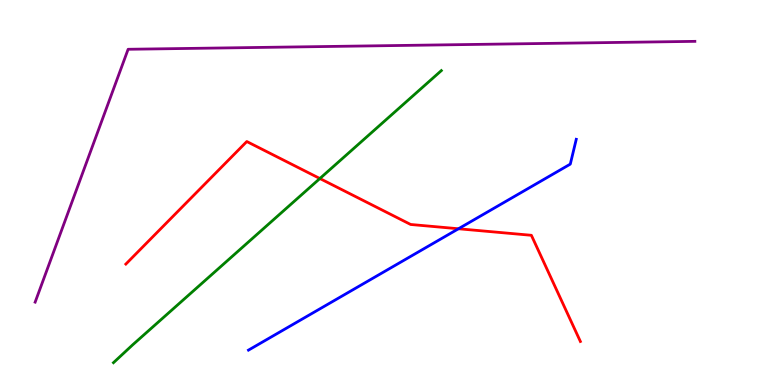[{'lines': ['blue', 'red'], 'intersections': [{'x': 5.92, 'y': 4.06}]}, {'lines': ['green', 'red'], 'intersections': [{'x': 4.13, 'y': 5.36}]}, {'lines': ['purple', 'red'], 'intersections': []}, {'lines': ['blue', 'green'], 'intersections': []}, {'lines': ['blue', 'purple'], 'intersections': []}, {'lines': ['green', 'purple'], 'intersections': []}]